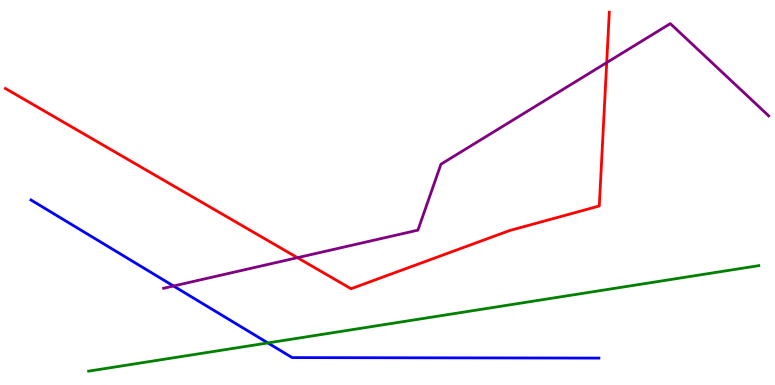[{'lines': ['blue', 'red'], 'intersections': []}, {'lines': ['green', 'red'], 'intersections': []}, {'lines': ['purple', 'red'], 'intersections': [{'x': 3.84, 'y': 3.31}, {'x': 7.83, 'y': 8.37}]}, {'lines': ['blue', 'green'], 'intersections': [{'x': 3.46, 'y': 1.09}]}, {'lines': ['blue', 'purple'], 'intersections': [{'x': 2.24, 'y': 2.57}]}, {'lines': ['green', 'purple'], 'intersections': []}]